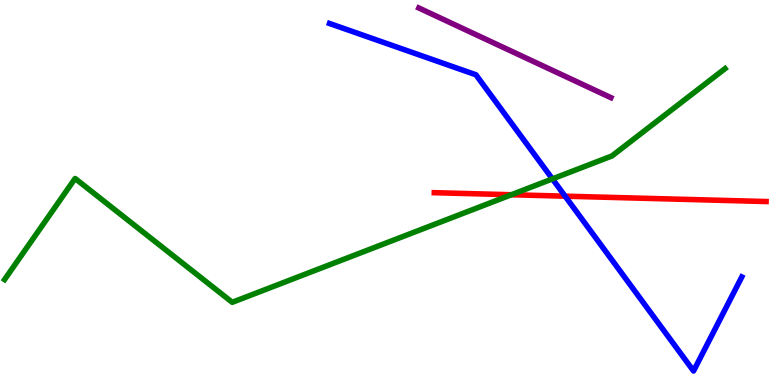[{'lines': ['blue', 'red'], 'intersections': [{'x': 7.29, 'y': 4.9}]}, {'lines': ['green', 'red'], 'intersections': [{'x': 6.6, 'y': 4.94}]}, {'lines': ['purple', 'red'], 'intersections': []}, {'lines': ['blue', 'green'], 'intersections': [{'x': 7.13, 'y': 5.35}]}, {'lines': ['blue', 'purple'], 'intersections': []}, {'lines': ['green', 'purple'], 'intersections': []}]